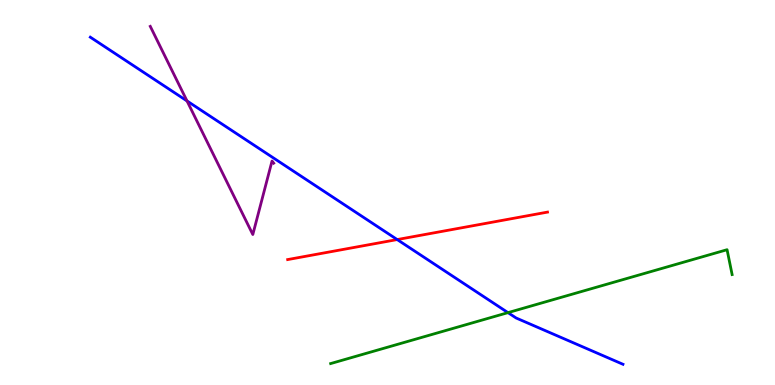[{'lines': ['blue', 'red'], 'intersections': [{'x': 5.13, 'y': 3.78}]}, {'lines': ['green', 'red'], 'intersections': []}, {'lines': ['purple', 'red'], 'intersections': []}, {'lines': ['blue', 'green'], 'intersections': [{'x': 6.55, 'y': 1.88}]}, {'lines': ['blue', 'purple'], 'intersections': [{'x': 2.41, 'y': 7.38}]}, {'lines': ['green', 'purple'], 'intersections': []}]